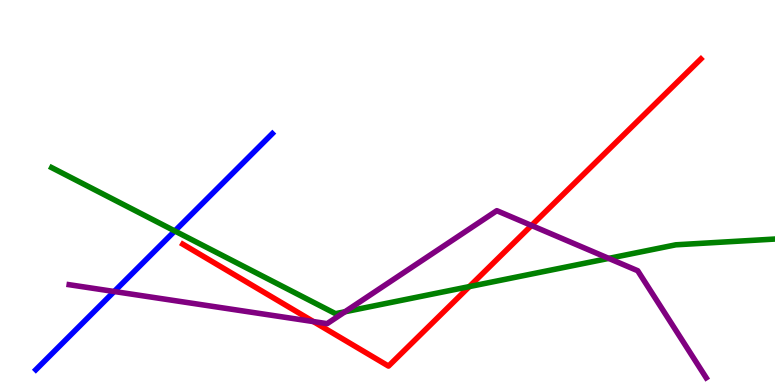[{'lines': ['blue', 'red'], 'intersections': []}, {'lines': ['green', 'red'], 'intersections': [{'x': 6.06, 'y': 2.56}]}, {'lines': ['purple', 'red'], 'intersections': [{'x': 4.04, 'y': 1.65}, {'x': 6.86, 'y': 4.14}]}, {'lines': ['blue', 'green'], 'intersections': [{'x': 2.26, 'y': 4.0}]}, {'lines': ['blue', 'purple'], 'intersections': [{'x': 1.47, 'y': 2.43}]}, {'lines': ['green', 'purple'], 'intersections': [{'x': 4.45, 'y': 1.9}, {'x': 7.85, 'y': 3.29}]}]